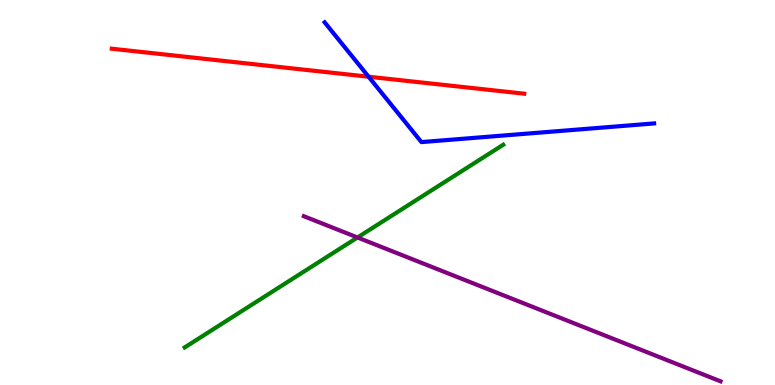[{'lines': ['blue', 'red'], 'intersections': [{'x': 4.76, 'y': 8.01}]}, {'lines': ['green', 'red'], 'intersections': []}, {'lines': ['purple', 'red'], 'intersections': []}, {'lines': ['blue', 'green'], 'intersections': []}, {'lines': ['blue', 'purple'], 'intersections': []}, {'lines': ['green', 'purple'], 'intersections': [{'x': 4.61, 'y': 3.83}]}]